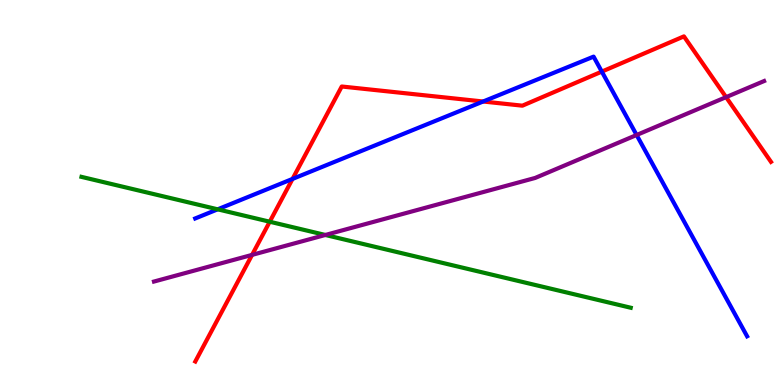[{'lines': ['blue', 'red'], 'intersections': [{'x': 3.77, 'y': 5.35}, {'x': 6.23, 'y': 7.36}, {'x': 7.77, 'y': 8.14}]}, {'lines': ['green', 'red'], 'intersections': [{'x': 3.48, 'y': 4.24}]}, {'lines': ['purple', 'red'], 'intersections': [{'x': 3.25, 'y': 3.38}, {'x': 9.37, 'y': 7.48}]}, {'lines': ['blue', 'green'], 'intersections': [{'x': 2.81, 'y': 4.56}]}, {'lines': ['blue', 'purple'], 'intersections': [{'x': 8.21, 'y': 6.49}]}, {'lines': ['green', 'purple'], 'intersections': [{'x': 4.2, 'y': 3.9}]}]